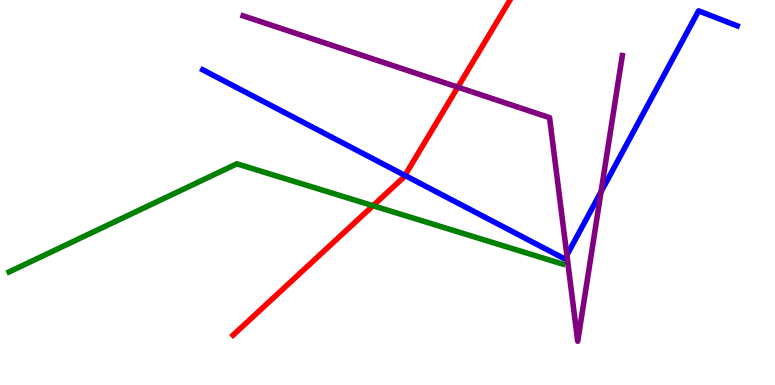[{'lines': ['blue', 'red'], 'intersections': [{'x': 5.22, 'y': 5.44}]}, {'lines': ['green', 'red'], 'intersections': [{'x': 4.81, 'y': 4.66}]}, {'lines': ['purple', 'red'], 'intersections': [{'x': 5.91, 'y': 7.74}]}, {'lines': ['blue', 'green'], 'intersections': []}, {'lines': ['blue', 'purple'], 'intersections': [{'x': 7.31, 'y': 3.37}, {'x': 7.76, 'y': 5.02}]}, {'lines': ['green', 'purple'], 'intersections': []}]